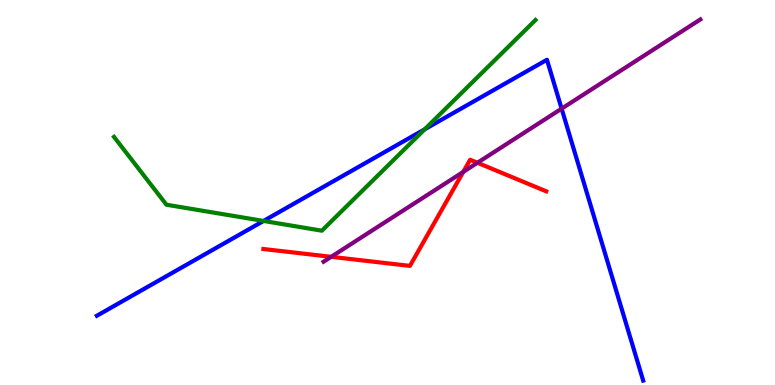[{'lines': ['blue', 'red'], 'intersections': []}, {'lines': ['green', 'red'], 'intersections': []}, {'lines': ['purple', 'red'], 'intersections': [{'x': 4.27, 'y': 3.33}, {'x': 5.98, 'y': 5.54}, {'x': 6.16, 'y': 5.77}]}, {'lines': ['blue', 'green'], 'intersections': [{'x': 3.4, 'y': 4.26}, {'x': 5.48, 'y': 6.64}]}, {'lines': ['blue', 'purple'], 'intersections': [{'x': 7.25, 'y': 7.18}]}, {'lines': ['green', 'purple'], 'intersections': []}]